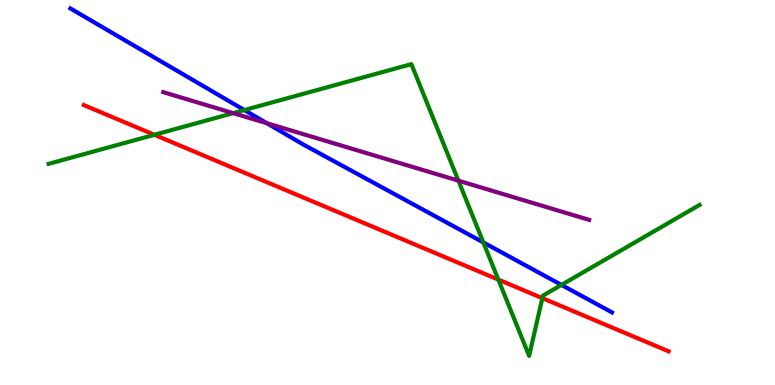[{'lines': ['blue', 'red'], 'intersections': []}, {'lines': ['green', 'red'], 'intersections': [{'x': 1.99, 'y': 6.5}, {'x': 6.43, 'y': 2.74}, {'x': 7.0, 'y': 2.26}]}, {'lines': ['purple', 'red'], 'intersections': []}, {'lines': ['blue', 'green'], 'intersections': [{'x': 3.15, 'y': 7.14}, {'x': 6.24, 'y': 3.7}, {'x': 7.24, 'y': 2.6}]}, {'lines': ['blue', 'purple'], 'intersections': [{'x': 3.44, 'y': 6.8}]}, {'lines': ['green', 'purple'], 'intersections': [{'x': 3.01, 'y': 7.06}, {'x': 5.91, 'y': 5.31}]}]